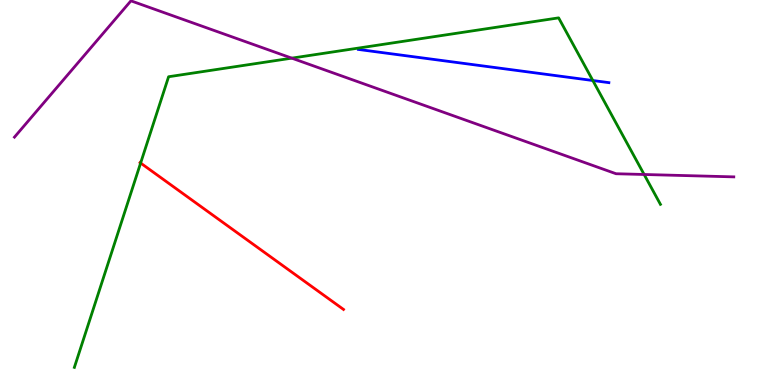[{'lines': ['blue', 'red'], 'intersections': []}, {'lines': ['green', 'red'], 'intersections': [{'x': 1.81, 'y': 5.77}]}, {'lines': ['purple', 'red'], 'intersections': []}, {'lines': ['blue', 'green'], 'intersections': [{'x': 7.65, 'y': 7.91}]}, {'lines': ['blue', 'purple'], 'intersections': []}, {'lines': ['green', 'purple'], 'intersections': [{'x': 3.76, 'y': 8.49}, {'x': 8.31, 'y': 5.47}]}]